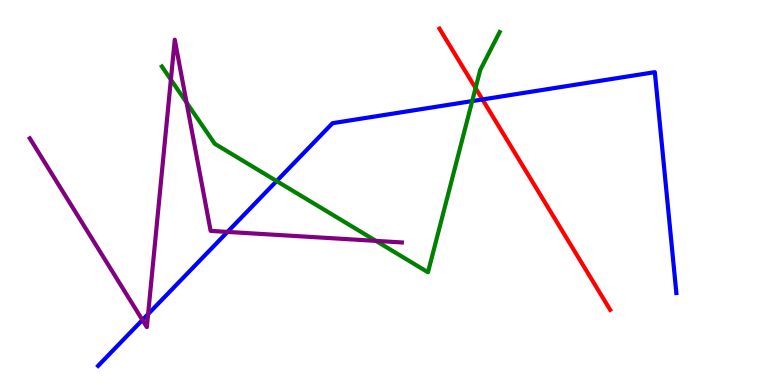[{'lines': ['blue', 'red'], 'intersections': [{'x': 6.23, 'y': 7.42}]}, {'lines': ['green', 'red'], 'intersections': [{'x': 6.14, 'y': 7.71}]}, {'lines': ['purple', 'red'], 'intersections': []}, {'lines': ['blue', 'green'], 'intersections': [{'x': 3.57, 'y': 5.3}, {'x': 6.09, 'y': 7.37}]}, {'lines': ['blue', 'purple'], 'intersections': [{'x': 1.84, 'y': 1.69}, {'x': 1.91, 'y': 1.84}, {'x': 2.94, 'y': 3.98}]}, {'lines': ['green', 'purple'], 'intersections': [{'x': 2.2, 'y': 7.93}, {'x': 2.41, 'y': 7.34}, {'x': 4.85, 'y': 3.74}]}]